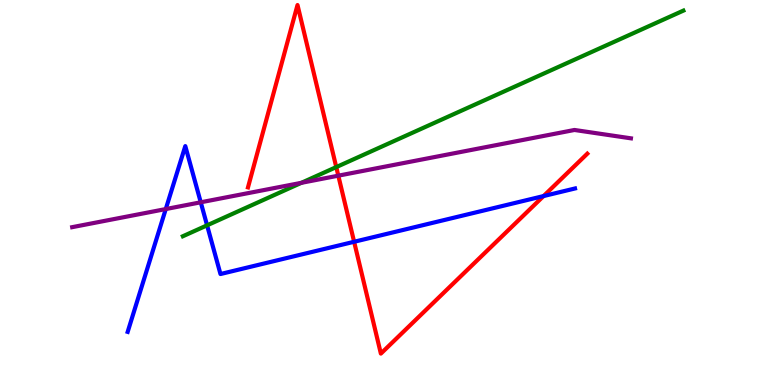[{'lines': ['blue', 'red'], 'intersections': [{'x': 4.57, 'y': 3.72}, {'x': 7.01, 'y': 4.91}]}, {'lines': ['green', 'red'], 'intersections': [{'x': 4.34, 'y': 5.66}]}, {'lines': ['purple', 'red'], 'intersections': [{'x': 4.37, 'y': 5.44}]}, {'lines': ['blue', 'green'], 'intersections': [{'x': 2.67, 'y': 4.15}]}, {'lines': ['blue', 'purple'], 'intersections': [{'x': 2.14, 'y': 4.57}, {'x': 2.59, 'y': 4.75}]}, {'lines': ['green', 'purple'], 'intersections': [{'x': 3.89, 'y': 5.25}]}]